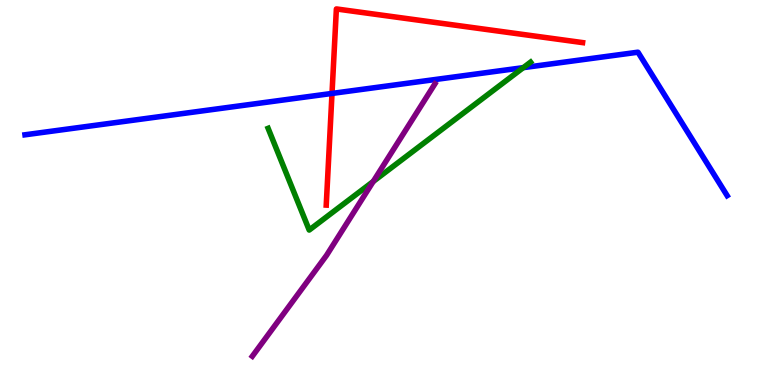[{'lines': ['blue', 'red'], 'intersections': [{'x': 4.28, 'y': 7.57}]}, {'lines': ['green', 'red'], 'intersections': []}, {'lines': ['purple', 'red'], 'intersections': []}, {'lines': ['blue', 'green'], 'intersections': [{'x': 6.75, 'y': 8.24}]}, {'lines': ['blue', 'purple'], 'intersections': []}, {'lines': ['green', 'purple'], 'intersections': [{'x': 4.82, 'y': 5.29}]}]